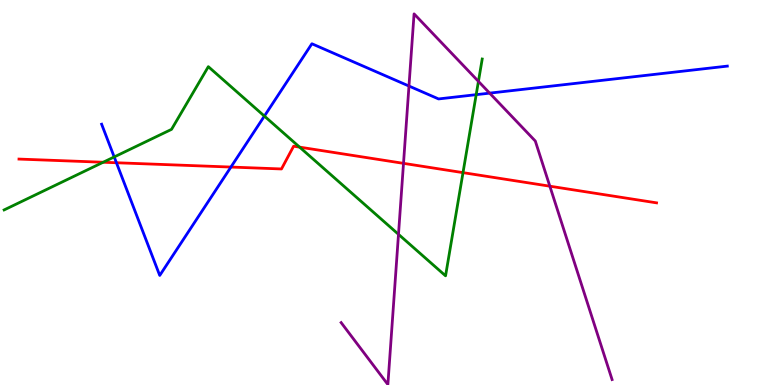[{'lines': ['blue', 'red'], 'intersections': [{'x': 1.5, 'y': 5.77}, {'x': 2.98, 'y': 5.66}]}, {'lines': ['green', 'red'], 'intersections': [{'x': 1.33, 'y': 5.79}, {'x': 3.87, 'y': 6.18}, {'x': 5.97, 'y': 5.52}]}, {'lines': ['purple', 'red'], 'intersections': [{'x': 5.21, 'y': 5.76}, {'x': 7.09, 'y': 5.16}]}, {'lines': ['blue', 'green'], 'intersections': [{'x': 1.47, 'y': 5.92}, {'x': 3.41, 'y': 6.98}, {'x': 6.14, 'y': 7.54}]}, {'lines': ['blue', 'purple'], 'intersections': [{'x': 5.28, 'y': 7.77}, {'x': 6.32, 'y': 7.58}]}, {'lines': ['green', 'purple'], 'intersections': [{'x': 5.14, 'y': 3.91}, {'x': 6.17, 'y': 7.89}]}]